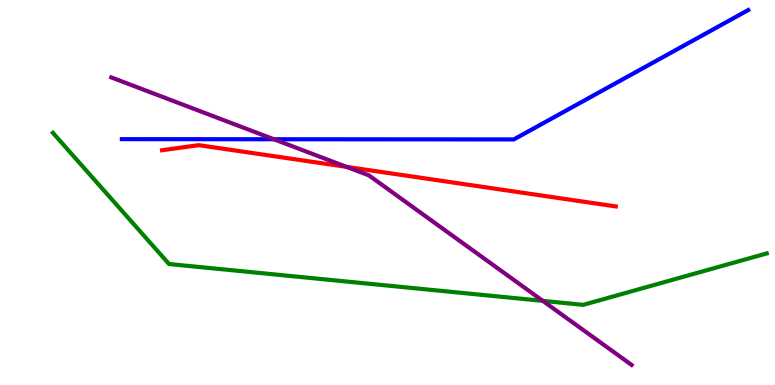[{'lines': ['blue', 'red'], 'intersections': []}, {'lines': ['green', 'red'], 'intersections': []}, {'lines': ['purple', 'red'], 'intersections': [{'x': 4.47, 'y': 5.67}]}, {'lines': ['blue', 'green'], 'intersections': []}, {'lines': ['blue', 'purple'], 'intersections': [{'x': 3.53, 'y': 6.38}]}, {'lines': ['green', 'purple'], 'intersections': [{'x': 7.0, 'y': 2.19}]}]